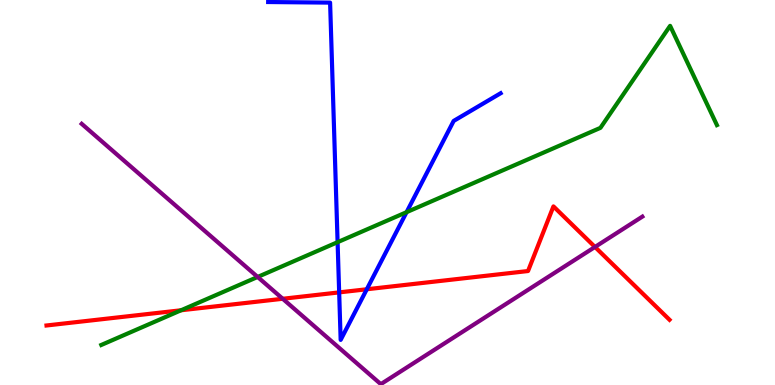[{'lines': ['blue', 'red'], 'intersections': [{'x': 4.38, 'y': 2.41}, {'x': 4.73, 'y': 2.49}]}, {'lines': ['green', 'red'], 'intersections': [{'x': 2.34, 'y': 1.94}]}, {'lines': ['purple', 'red'], 'intersections': [{'x': 3.65, 'y': 2.24}, {'x': 7.68, 'y': 3.59}]}, {'lines': ['blue', 'green'], 'intersections': [{'x': 4.36, 'y': 3.71}, {'x': 5.25, 'y': 4.49}]}, {'lines': ['blue', 'purple'], 'intersections': []}, {'lines': ['green', 'purple'], 'intersections': [{'x': 3.32, 'y': 2.81}]}]